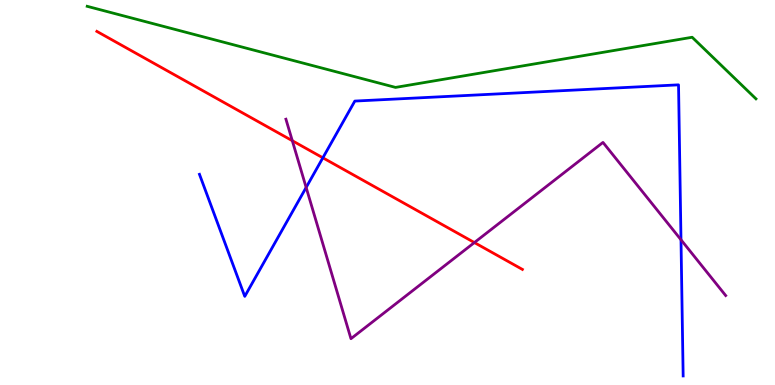[{'lines': ['blue', 'red'], 'intersections': [{'x': 4.17, 'y': 5.9}]}, {'lines': ['green', 'red'], 'intersections': []}, {'lines': ['purple', 'red'], 'intersections': [{'x': 3.77, 'y': 6.35}, {'x': 6.12, 'y': 3.7}]}, {'lines': ['blue', 'green'], 'intersections': []}, {'lines': ['blue', 'purple'], 'intersections': [{'x': 3.95, 'y': 5.13}, {'x': 8.79, 'y': 3.77}]}, {'lines': ['green', 'purple'], 'intersections': []}]